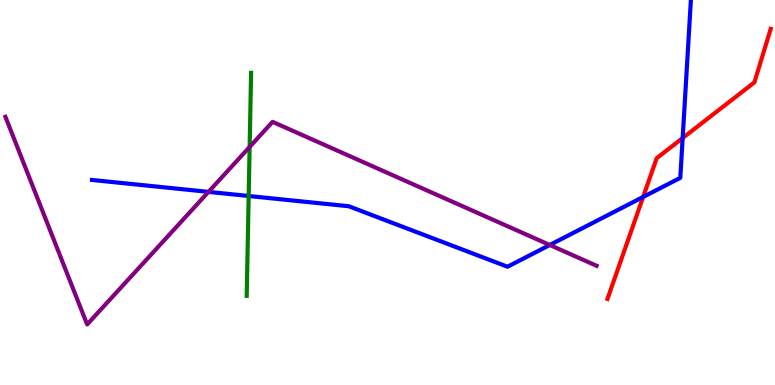[{'lines': ['blue', 'red'], 'intersections': [{'x': 8.3, 'y': 4.88}, {'x': 8.81, 'y': 6.41}]}, {'lines': ['green', 'red'], 'intersections': []}, {'lines': ['purple', 'red'], 'intersections': []}, {'lines': ['blue', 'green'], 'intersections': [{'x': 3.21, 'y': 4.91}]}, {'lines': ['blue', 'purple'], 'intersections': [{'x': 2.69, 'y': 5.02}, {'x': 7.09, 'y': 3.64}]}, {'lines': ['green', 'purple'], 'intersections': [{'x': 3.22, 'y': 6.18}]}]